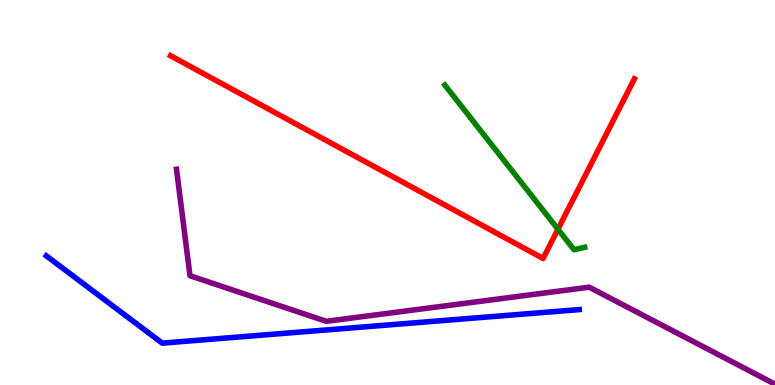[{'lines': ['blue', 'red'], 'intersections': []}, {'lines': ['green', 'red'], 'intersections': [{'x': 7.2, 'y': 4.05}]}, {'lines': ['purple', 'red'], 'intersections': []}, {'lines': ['blue', 'green'], 'intersections': []}, {'lines': ['blue', 'purple'], 'intersections': []}, {'lines': ['green', 'purple'], 'intersections': []}]